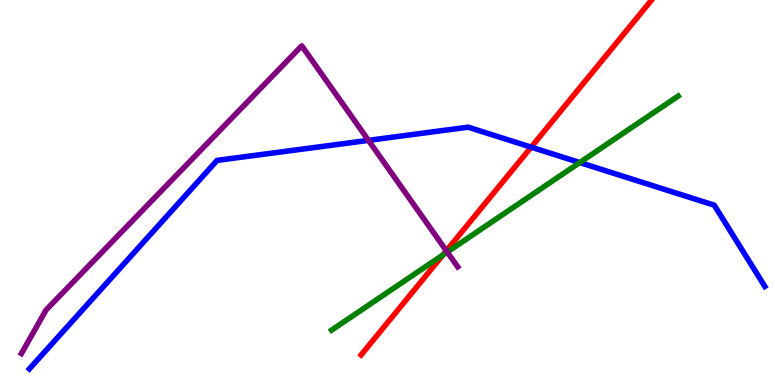[{'lines': ['blue', 'red'], 'intersections': [{'x': 6.85, 'y': 6.18}]}, {'lines': ['green', 'red'], 'intersections': [{'x': 5.72, 'y': 3.38}]}, {'lines': ['purple', 'red'], 'intersections': [{'x': 5.76, 'y': 3.49}]}, {'lines': ['blue', 'green'], 'intersections': [{'x': 7.48, 'y': 5.78}]}, {'lines': ['blue', 'purple'], 'intersections': [{'x': 4.75, 'y': 6.35}]}, {'lines': ['green', 'purple'], 'intersections': [{'x': 5.77, 'y': 3.45}]}]